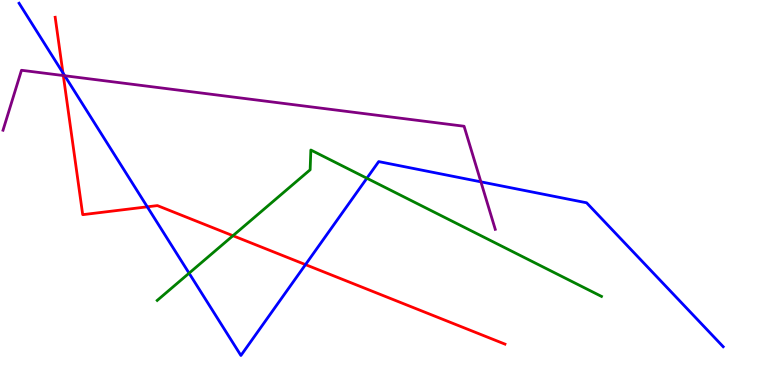[{'lines': ['blue', 'red'], 'intersections': [{'x': 0.812, 'y': 8.11}, {'x': 1.9, 'y': 4.63}, {'x': 3.94, 'y': 3.13}]}, {'lines': ['green', 'red'], 'intersections': [{'x': 3.01, 'y': 3.88}]}, {'lines': ['purple', 'red'], 'intersections': [{'x': 0.817, 'y': 8.04}]}, {'lines': ['blue', 'green'], 'intersections': [{'x': 2.44, 'y': 2.9}, {'x': 4.73, 'y': 5.37}]}, {'lines': ['blue', 'purple'], 'intersections': [{'x': 0.835, 'y': 8.03}, {'x': 6.21, 'y': 5.28}]}, {'lines': ['green', 'purple'], 'intersections': []}]